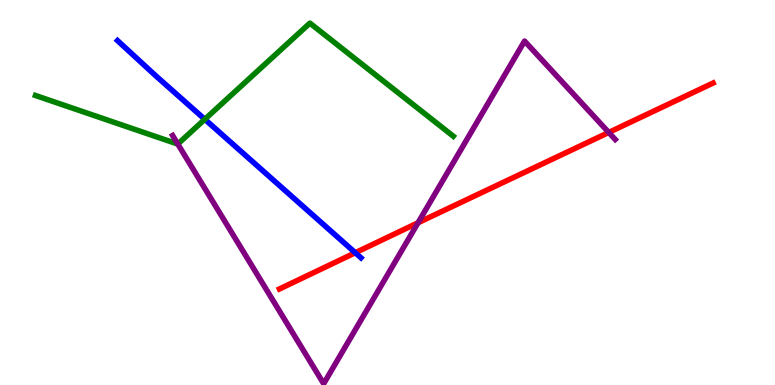[{'lines': ['blue', 'red'], 'intersections': [{'x': 4.58, 'y': 3.44}]}, {'lines': ['green', 'red'], 'intersections': []}, {'lines': ['purple', 'red'], 'intersections': [{'x': 5.39, 'y': 4.21}, {'x': 7.85, 'y': 6.56}]}, {'lines': ['blue', 'green'], 'intersections': [{'x': 2.64, 'y': 6.9}]}, {'lines': ['blue', 'purple'], 'intersections': []}, {'lines': ['green', 'purple'], 'intersections': [{'x': 2.29, 'y': 6.26}]}]